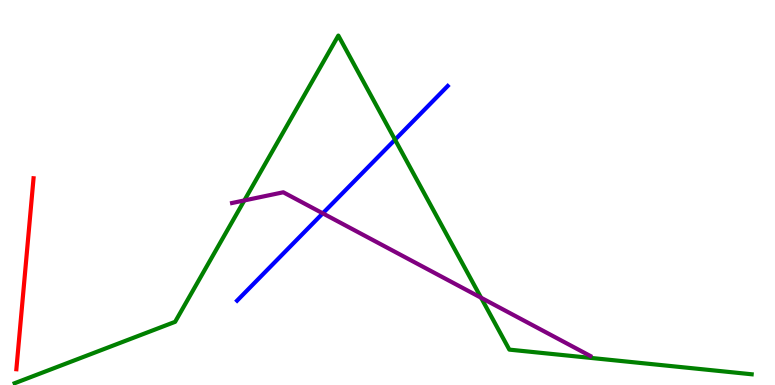[{'lines': ['blue', 'red'], 'intersections': []}, {'lines': ['green', 'red'], 'intersections': []}, {'lines': ['purple', 'red'], 'intersections': []}, {'lines': ['blue', 'green'], 'intersections': [{'x': 5.1, 'y': 6.37}]}, {'lines': ['blue', 'purple'], 'intersections': [{'x': 4.16, 'y': 4.46}]}, {'lines': ['green', 'purple'], 'intersections': [{'x': 3.15, 'y': 4.79}, {'x': 6.21, 'y': 2.27}]}]